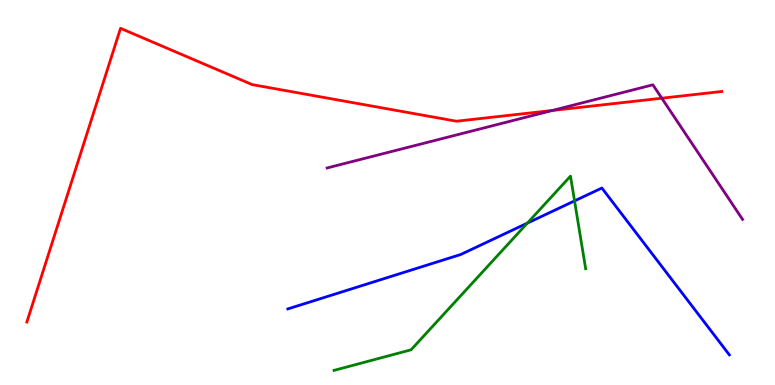[{'lines': ['blue', 'red'], 'intersections': []}, {'lines': ['green', 'red'], 'intersections': []}, {'lines': ['purple', 'red'], 'intersections': [{'x': 7.13, 'y': 7.13}, {'x': 8.54, 'y': 7.45}]}, {'lines': ['blue', 'green'], 'intersections': [{'x': 6.8, 'y': 4.2}, {'x': 7.41, 'y': 4.78}]}, {'lines': ['blue', 'purple'], 'intersections': []}, {'lines': ['green', 'purple'], 'intersections': []}]